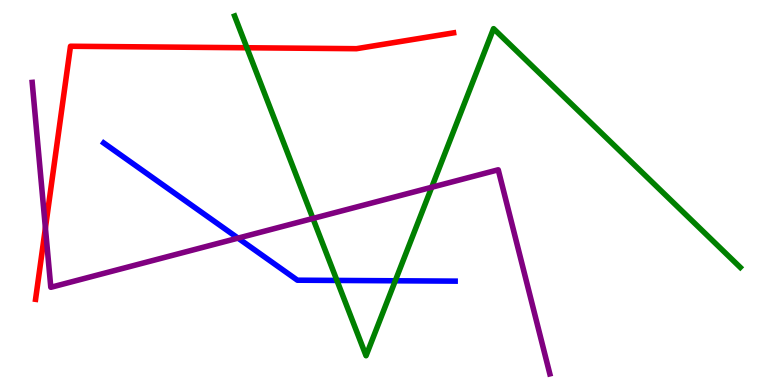[{'lines': ['blue', 'red'], 'intersections': []}, {'lines': ['green', 'red'], 'intersections': [{'x': 3.19, 'y': 8.76}]}, {'lines': ['purple', 'red'], 'intersections': [{'x': 0.586, 'y': 4.08}]}, {'lines': ['blue', 'green'], 'intersections': [{'x': 4.35, 'y': 2.72}, {'x': 5.1, 'y': 2.71}]}, {'lines': ['blue', 'purple'], 'intersections': [{'x': 3.07, 'y': 3.81}]}, {'lines': ['green', 'purple'], 'intersections': [{'x': 4.04, 'y': 4.33}, {'x': 5.57, 'y': 5.14}]}]